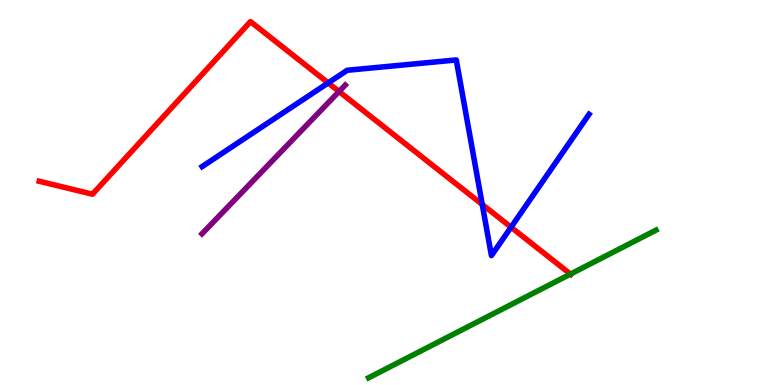[{'lines': ['blue', 'red'], 'intersections': [{'x': 4.23, 'y': 7.85}, {'x': 6.22, 'y': 4.69}, {'x': 6.59, 'y': 4.1}]}, {'lines': ['green', 'red'], 'intersections': [{'x': 7.36, 'y': 2.88}]}, {'lines': ['purple', 'red'], 'intersections': [{'x': 4.38, 'y': 7.62}]}, {'lines': ['blue', 'green'], 'intersections': []}, {'lines': ['blue', 'purple'], 'intersections': []}, {'lines': ['green', 'purple'], 'intersections': []}]